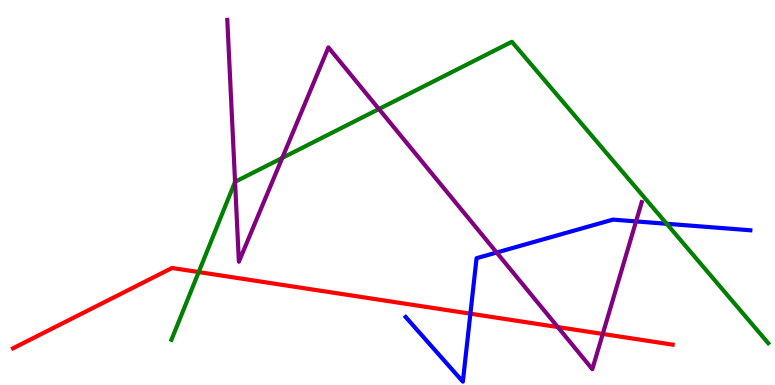[{'lines': ['blue', 'red'], 'intersections': [{'x': 6.07, 'y': 1.85}]}, {'lines': ['green', 'red'], 'intersections': [{'x': 2.56, 'y': 2.93}]}, {'lines': ['purple', 'red'], 'intersections': [{'x': 7.2, 'y': 1.5}, {'x': 7.78, 'y': 1.33}]}, {'lines': ['blue', 'green'], 'intersections': [{'x': 8.6, 'y': 4.19}]}, {'lines': ['blue', 'purple'], 'intersections': [{'x': 6.41, 'y': 3.44}, {'x': 8.21, 'y': 4.25}]}, {'lines': ['green', 'purple'], 'intersections': [{'x': 3.03, 'y': 5.28}, {'x': 3.64, 'y': 5.9}, {'x': 4.89, 'y': 7.17}]}]